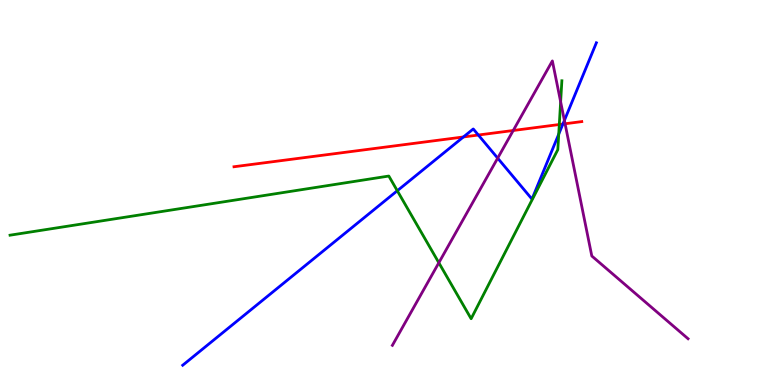[{'lines': ['blue', 'red'], 'intersections': [{'x': 5.98, 'y': 6.44}, {'x': 6.17, 'y': 6.49}, {'x': 7.26, 'y': 6.78}]}, {'lines': ['green', 'red'], 'intersections': [{'x': 7.22, 'y': 6.77}]}, {'lines': ['purple', 'red'], 'intersections': [{'x': 6.62, 'y': 6.61}, {'x': 7.29, 'y': 6.79}]}, {'lines': ['blue', 'green'], 'intersections': [{'x': 5.13, 'y': 5.05}, {'x': 7.21, 'y': 6.51}]}, {'lines': ['blue', 'purple'], 'intersections': [{'x': 6.42, 'y': 5.89}, {'x': 7.28, 'y': 6.87}]}, {'lines': ['green', 'purple'], 'intersections': [{'x': 5.66, 'y': 3.18}, {'x': 7.23, 'y': 7.36}]}]